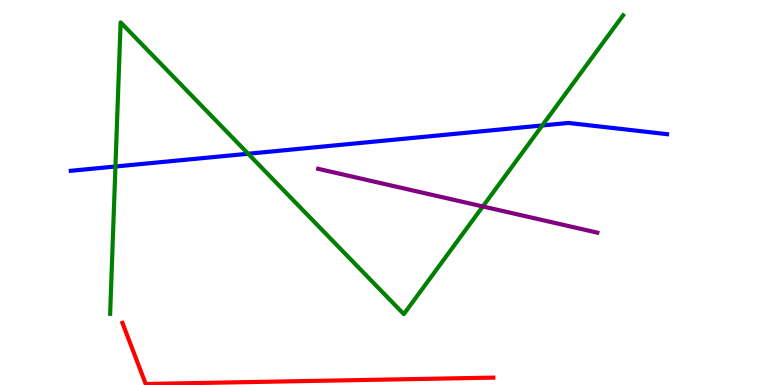[{'lines': ['blue', 'red'], 'intersections': []}, {'lines': ['green', 'red'], 'intersections': []}, {'lines': ['purple', 'red'], 'intersections': []}, {'lines': ['blue', 'green'], 'intersections': [{'x': 1.49, 'y': 5.68}, {'x': 3.2, 'y': 6.01}, {'x': 7.0, 'y': 6.74}]}, {'lines': ['blue', 'purple'], 'intersections': []}, {'lines': ['green', 'purple'], 'intersections': [{'x': 6.23, 'y': 4.64}]}]